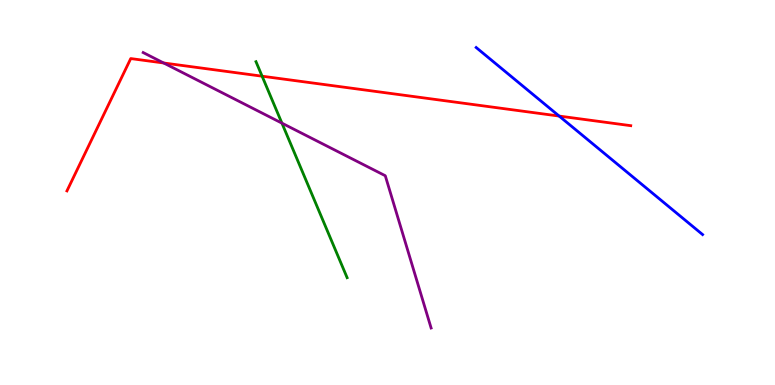[{'lines': ['blue', 'red'], 'intersections': [{'x': 7.21, 'y': 6.99}]}, {'lines': ['green', 'red'], 'intersections': [{'x': 3.38, 'y': 8.02}]}, {'lines': ['purple', 'red'], 'intersections': [{'x': 2.11, 'y': 8.36}]}, {'lines': ['blue', 'green'], 'intersections': []}, {'lines': ['blue', 'purple'], 'intersections': []}, {'lines': ['green', 'purple'], 'intersections': [{'x': 3.64, 'y': 6.8}]}]